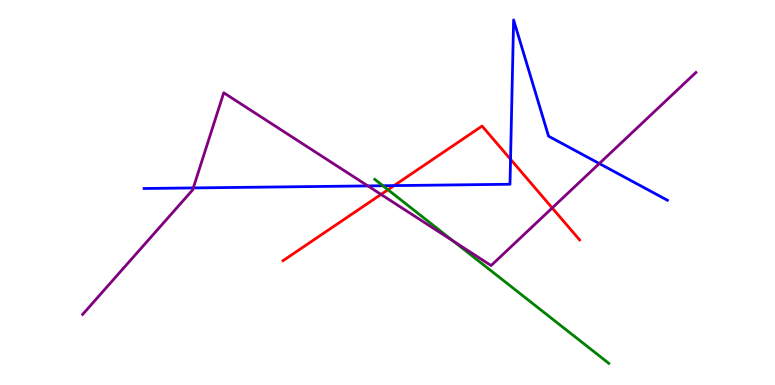[{'lines': ['blue', 'red'], 'intersections': [{'x': 5.08, 'y': 5.18}, {'x': 6.59, 'y': 5.86}]}, {'lines': ['green', 'red'], 'intersections': [{'x': 5.01, 'y': 5.07}]}, {'lines': ['purple', 'red'], 'intersections': [{'x': 4.92, 'y': 4.95}, {'x': 7.13, 'y': 4.6}]}, {'lines': ['blue', 'green'], 'intersections': [{'x': 4.94, 'y': 5.18}]}, {'lines': ['blue', 'purple'], 'intersections': [{'x': 2.49, 'y': 5.12}, {'x': 4.75, 'y': 5.17}, {'x': 7.73, 'y': 5.75}]}, {'lines': ['green', 'purple'], 'intersections': [{'x': 5.85, 'y': 3.73}]}]